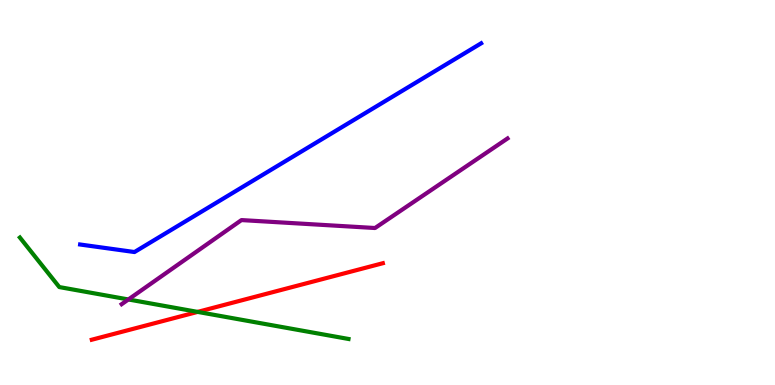[{'lines': ['blue', 'red'], 'intersections': []}, {'lines': ['green', 'red'], 'intersections': [{'x': 2.55, 'y': 1.9}]}, {'lines': ['purple', 'red'], 'intersections': []}, {'lines': ['blue', 'green'], 'intersections': []}, {'lines': ['blue', 'purple'], 'intersections': []}, {'lines': ['green', 'purple'], 'intersections': [{'x': 1.66, 'y': 2.22}]}]